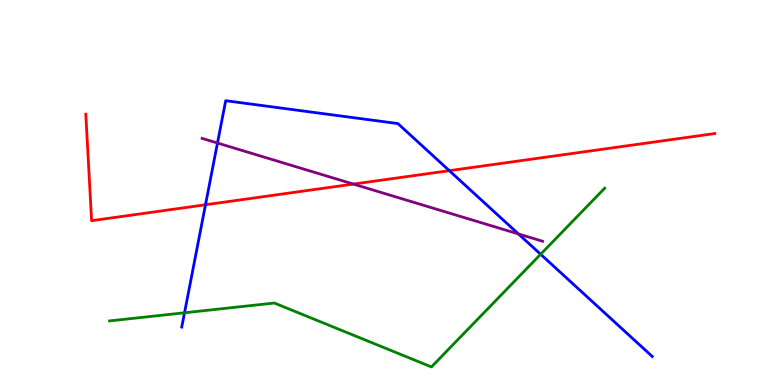[{'lines': ['blue', 'red'], 'intersections': [{'x': 2.65, 'y': 4.68}, {'x': 5.8, 'y': 5.57}]}, {'lines': ['green', 'red'], 'intersections': []}, {'lines': ['purple', 'red'], 'intersections': [{'x': 4.56, 'y': 5.22}]}, {'lines': ['blue', 'green'], 'intersections': [{'x': 2.38, 'y': 1.88}, {'x': 6.98, 'y': 3.4}]}, {'lines': ['blue', 'purple'], 'intersections': [{'x': 2.81, 'y': 6.29}, {'x': 6.69, 'y': 3.92}]}, {'lines': ['green', 'purple'], 'intersections': []}]